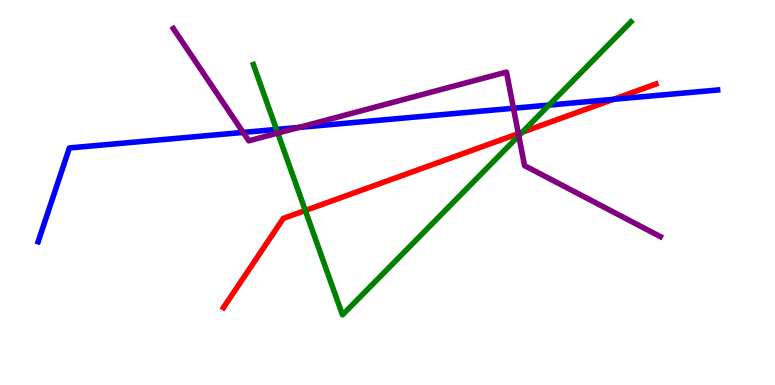[{'lines': ['blue', 'red'], 'intersections': [{'x': 7.92, 'y': 7.42}]}, {'lines': ['green', 'red'], 'intersections': [{'x': 3.94, 'y': 4.53}, {'x': 6.74, 'y': 6.57}]}, {'lines': ['purple', 'red'], 'intersections': [{'x': 6.69, 'y': 6.53}]}, {'lines': ['blue', 'green'], 'intersections': [{'x': 3.57, 'y': 6.64}, {'x': 7.08, 'y': 7.27}]}, {'lines': ['blue', 'purple'], 'intersections': [{'x': 3.14, 'y': 6.56}, {'x': 3.86, 'y': 6.69}, {'x': 6.63, 'y': 7.19}]}, {'lines': ['green', 'purple'], 'intersections': [{'x': 3.58, 'y': 6.54}, {'x': 6.69, 'y': 6.47}]}]